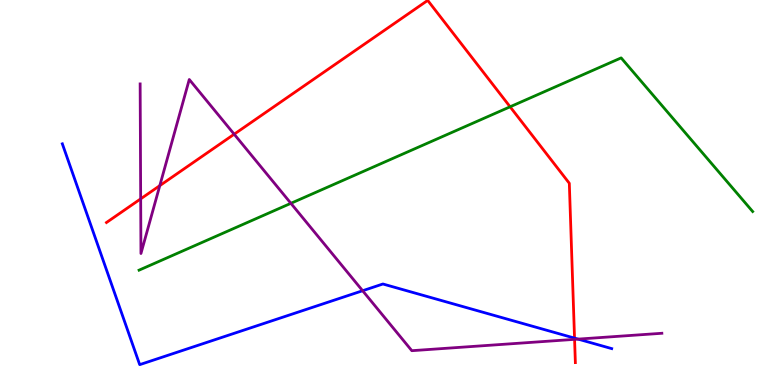[{'lines': ['blue', 'red'], 'intersections': [{'x': 7.41, 'y': 1.22}]}, {'lines': ['green', 'red'], 'intersections': [{'x': 6.58, 'y': 7.23}]}, {'lines': ['purple', 'red'], 'intersections': [{'x': 1.82, 'y': 4.83}, {'x': 2.06, 'y': 5.18}, {'x': 3.02, 'y': 6.51}, {'x': 7.41, 'y': 1.19}]}, {'lines': ['blue', 'green'], 'intersections': []}, {'lines': ['blue', 'purple'], 'intersections': [{'x': 4.68, 'y': 2.45}, {'x': 7.46, 'y': 1.19}]}, {'lines': ['green', 'purple'], 'intersections': [{'x': 3.75, 'y': 4.72}]}]